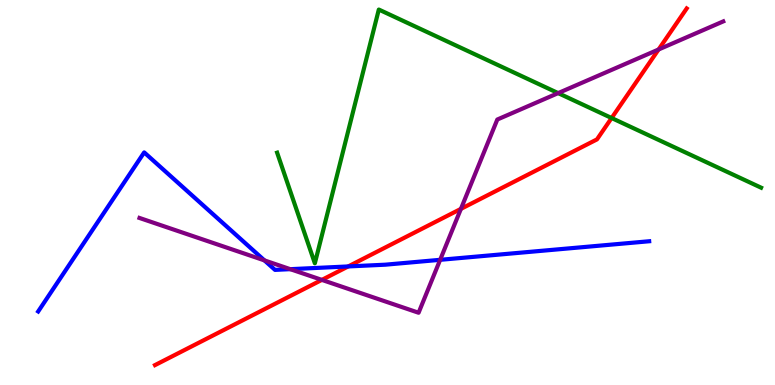[{'lines': ['blue', 'red'], 'intersections': [{'x': 4.49, 'y': 3.08}]}, {'lines': ['green', 'red'], 'intersections': [{'x': 7.89, 'y': 6.93}]}, {'lines': ['purple', 'red'], 'intersections': [{'x': 4.15, 'y': 2.73}, {'x': 5.95, 'y': 4.57}, {'x': 8.5, 'y': 8.71}]}, {'lines': ['blue', 'green'], 'intersections': []}, {'lines': ['blue', 'purple'], 'intersections': [{'x': 3.41, 'y': 3.24}, {'x': 3.75, 'y': 3.01}, {'x': 5.68, 'y': 3.25}]}, {'lines': ['green', 'purple'], 'intersections': [{'x': 7.2, 'y': 7.58}]}]